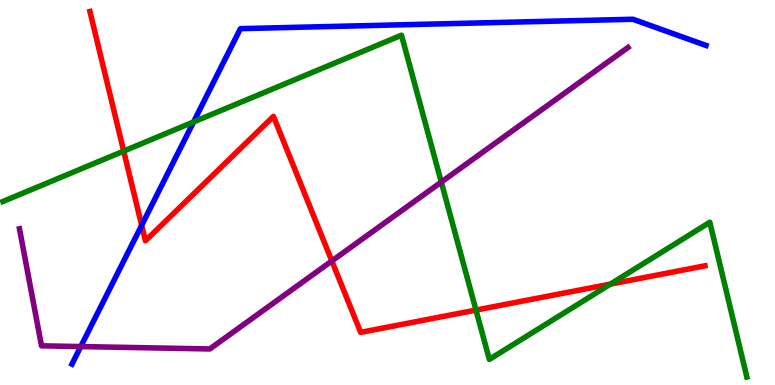[{'lines': ['blue', 'red'], 'intersections': [{'x': 1.83, 'y': 4.15}]}, {'lines': ['green', 'red'], 'intersections': [{'x': 1.6, 'y': 6.08}, {'x': 6.14, 'y': 1.95}, {'x': 7.88, 'y': 2.62}]}, {'lines': ['purple', 'red'], 'intersections': [{'x': 4.28, 'y': 3.22}]}, {'lines': ['blue', 'green'], 'intersections': [{'x': 2.5, 'y': 6.83}]}, {'lines': ['blue', 'purple'], 'intersections': [{'x': 1.04, 'y': 0.998}]}, {'lines': ['green', 'purple'], 'intersections': [{'x': 5.69, 'y': 5.27}]}]